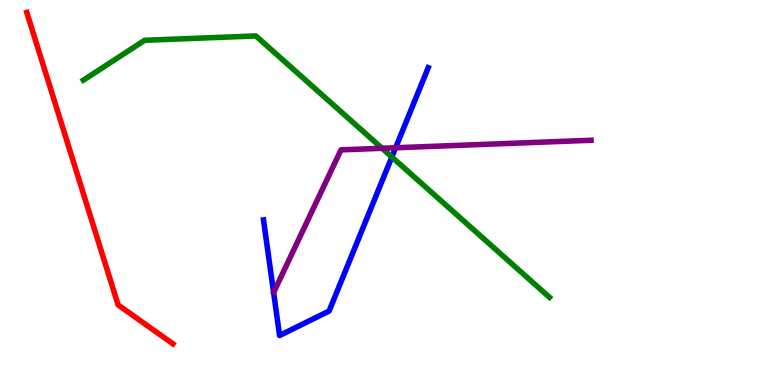[{'lines': ['blue', 'red'], 'intersections': []}, {'lines': ['green', 'red'], 'intersections': []}, {'lines': ['purple', 'red'], 'intersections': []}, {'lines': ['blue', 'green'], 'intersections': [{'x': 5.06, 'y': 5.92}]}, {'lines': ['blue', 'purple'], 'intersections': [{'x': 5.1, 'y': 6.16}]}, {'lines': ['green', 'purple'], 'intersections': [{'x': 4.93, 'y': 6.15}]}]